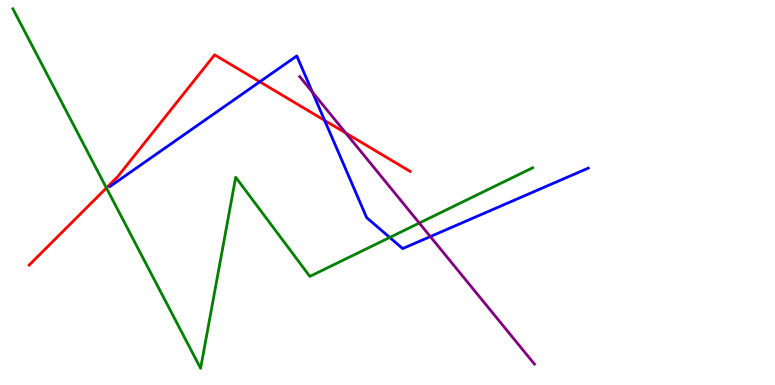[{'lines': ['blue', 'red'], 'intersections': [{'x': 3.35, 'y': 7.88}, {'x': 4.19, 'y': 6.87}]}, {'lines': ['green', 'red'], 'intersections': [{'x': 1.37, 'y': 5.12}]}, {'lines': ['purple', 'red'], 'intersections': [{'x': 4.46, 'y': 6.54}]}, {'lines': ['blue', 'green'], 'intersections': [{'x': 5.03, 'y': 3.83}]}, {'lines': ['blue', 'purple'], 'intersections': [{'x': 4.03, 'y': 7.61}, {'x': 5.55, 'y': 3.86}]}, {'lines': ['green', 'purple'], 'intersections': [{'x': 5.41, 'y': 4.21}]}]